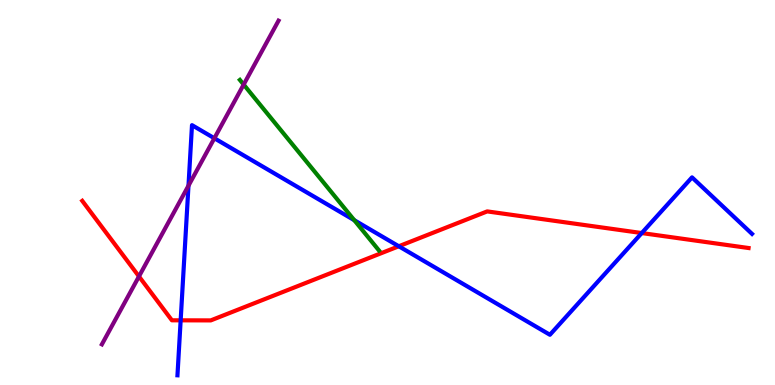[{'lines': ['blue', 'red'], 'intersections': [{'x': 2.33, 'y': 1.68}, {'x': 5.15, 'y': 3.6}, {'x': 8.28, 'y': 3.95}]}, {'lines': ['green', 'red'], 'intersections': []}, {'lines': ['purple', 'red'], 'intersections': [{'x': 1.79, 'y': 2.82}]}, {'lines': ['blue', 'green'], 'intersections': [{'x': 4.57, 'y': 4.28}]}, {'lines': ['blue', 'purple'], 'intersections': [{'x': 2.43, 'y': 5.18}, {'x': 2.77, 'y': 6.41}]}, {'lines': ['green', 'purple'], 'intersections': [{'x': 3.14, 'y': 7.8}]}]